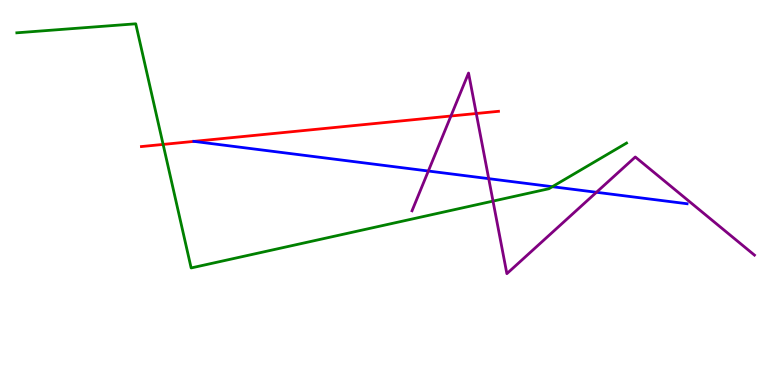[{'lines': ['blue', 'red'], 'intersections': [{'x': 2.5, 'y': 6.33}]}, {'lines': ['green', 'red'], 'intersections': [{'x': 2.1, 'y': 6.25}]}, {'lines': ['purple', 'red'], 'intersections': [{'x': 5.82, 'y': 6.99}, {'x': 6.15, 'y': 7.05}]}, {'lines': ['blue', 'green'], 'intersections': [{'x': 7.13, 'y': 5.15}]}, {'lines': ['blue', 'purple'], 'intersections': [{'x': 5.53, 'y': 5.56}, {'x': 6.31, 'y': 5.36}, {'x': 7.7, 'y': 5.01}]}, {'lines': ['green', 'purple'], 'intersections': [{'x': 6.36, 'y': 4.78}]}]